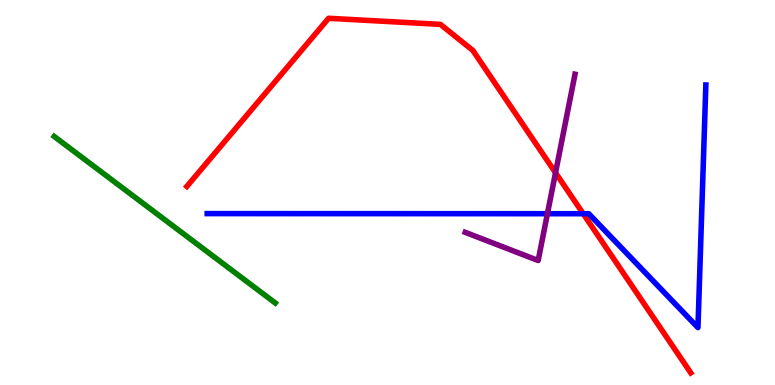[{'lines': ['blue', 'red'], 'intersections': [{'x': 7.53, 'y': 4.45}]}, {'lines': ['green', 'red'], 'intersections': []}, {'lines': ['purple', 'red'], 'intersections': [{'x': 7.17, 'y': 5.51}]}, {'lines': ['blue', 'green'], 'intersections': []}, {'lines': ['blue', 'purple'], 'intersections': [{'x': 7.06, 'y': 4.45}]}, {'lines': ['green', 'purple'], 'intersections': []}]